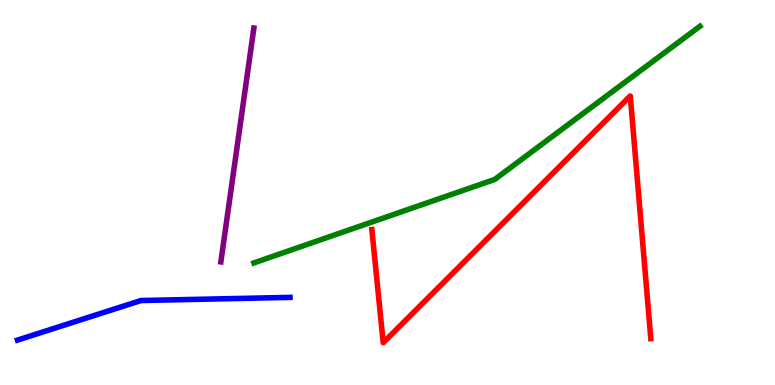[{'lines': ['blue', 'red'], 'intersections': []}, {'lines': ['green', 'red'], 'intersections': []}, {'lines': ['purple', 'red'], 'intersections': []}, {'lines': ['blue', 'green'], 'intersections': []}, {'lines': ['blue', 'purple'], 'intersections': []}, {'lines': ['green', 'purple'], 'intersections': []}]